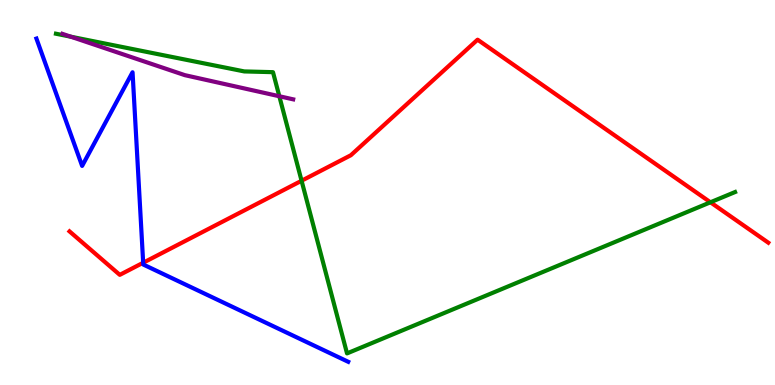[{'lines': ['blue', 'red'], 'intersections': [{'x': 1.85, 'y': 3.18}]}, {'lines': ['green', 'red'], 'intersections': [{'x': 3.89, 'y': 5.31}, {'x': 9.17, 'y': 4.75}]}, {'lines': ['purple', 'red'], 'intersections': []}, {'lines': ['blue', 'green'], 'intersections': []}, {'lines': ['blue', 'purple'], 'intersections': []}, {'lines': ['green', 'purple'], 'intersections': [{'x': 0.915, 'y': 9.05}, {'x': 3.6, 'y': 7.5}]}]